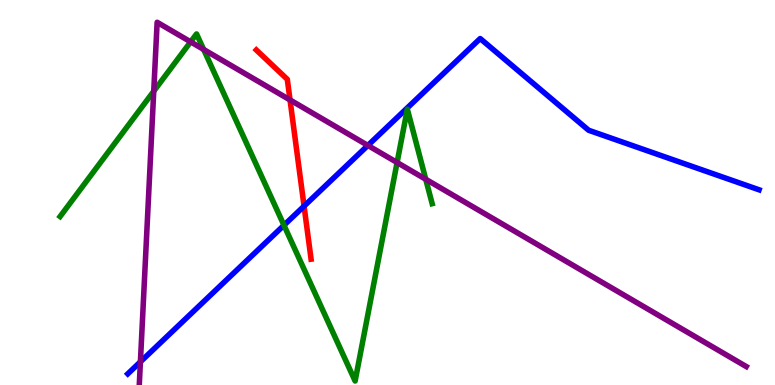[{'lines': ['blue', 'red'], 'intersections': [{'x': 3.92, 'y': 4.65}]}, {'lines': ['green', 'red'], 'intersections': []}, {'lines': ['purple', 'red'], 'intersections': [{'x': 3.74, 'y': 7.4}]}, {'lines': ['blue', 'green'], 'intersections': [{'x': 3.66, 'y': 4.15}]}, {'lines': ['blue', 'purple'], 'intersections': [{'x': 1.81, 'y': 0.602}, {'x': 4.75, 'y': 6.22}]}, {'lines': ['green', 'purple'], 'intersections': [{'x': 1.98, 'y': 7.63}, {'x': 2.46, 'y': 8.91}, {'x': 2.63, 'y': 8.72}, {'x': 5.12, 'y': 5.78}, {'x': 5.49, 'y': 5.34}]}]